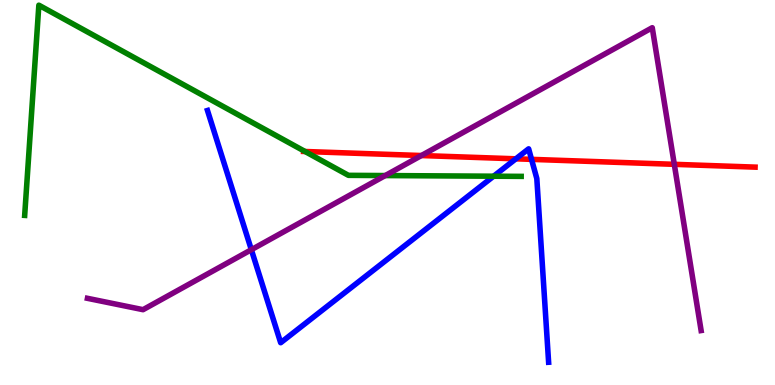[{'lines': ['blue', 'red'], 'intersections': [{'x': 6.66, 'y': 5.87}, {'x': 6.86, 'y': 5.86}]}, {'lines': ['green', 'red'], 'intersections': [{'x': 3.94, 'y': 6.07}]}, {'lines': ['purple', 'red'], 'intersections': [{'x': 5.44, 'y': 5.96}, {'x': 8.7, 'y': 5.73}]}, {'lines': ['blue', 'green'], 'intersections': [{'x': 6.37, 'y': 5.42}]}, {'lines': ['blue', 'purple'], 'intersections': [{'x': 3.24, 'y': 3.51}]}, {'lines': ['green', 'purple'], 'intersections': [{'x': 4.97, 'y': 5.44}]}]